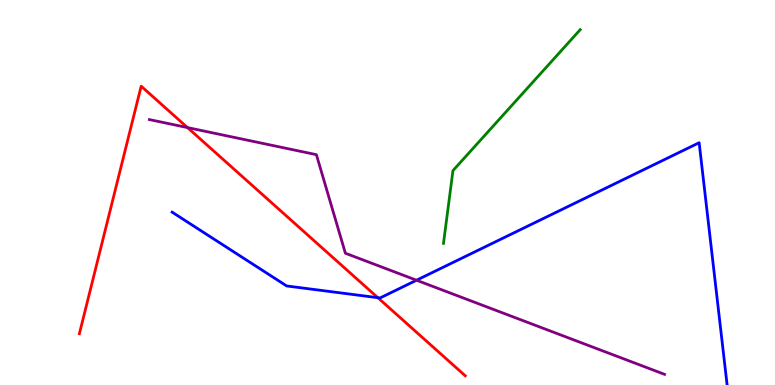[{'lines': ['blue', 'red'], 'intersections': [{'x': 4.88, 'y': 2.27}]}, {'lines': ['green', 'red'], 'intersections': []}, {'lines': ['purple', 'red'], 'intersections': [{'x': 2.42, 'y': 6.69}]}, {'lines': ['blue', 'green'], 'intersections': []}, {'lines': ['blue', 'purple'], 'intersections': [{'x': 5.37, 'y': 2.72}]}, {'lines': ['green', 'purple'], 'intersections': []}]